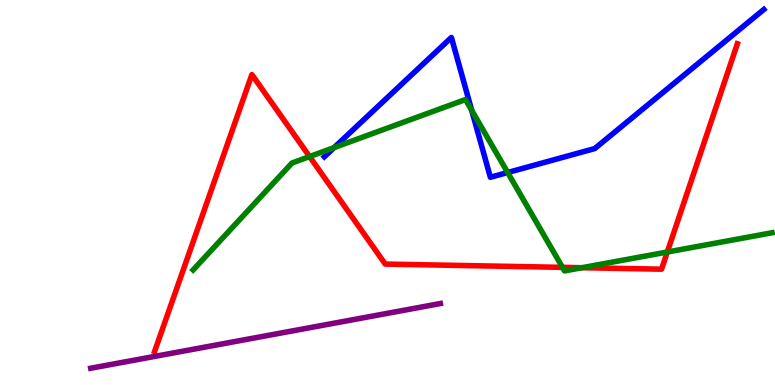[{'lines': ['blue', 'red'], 'intersections': []}, {'lines': ['green', 'red'], 'intersections': [{'x': 3.99, 'y': 5.93}, {'x': 7.26, 'y': 3.06}, {'x': 7.51, 'y': 3.05}, {'x': 8.61, 'y': 3.45}]}, {'lines': ['purple', 'red'], 'intersections': []}, {'lines': ['blue', 'green'], 'intersections': [{'x': 4.31, 'y': 6.17}, {'x': 6.09, 'y': 7.13}, {'x': 6.55, 'y': 5.52}]}, {'lines': ['blue', 'purple'], 'intersections': []}, {'lines': ['green', 'purple'], 'intersections': []}]